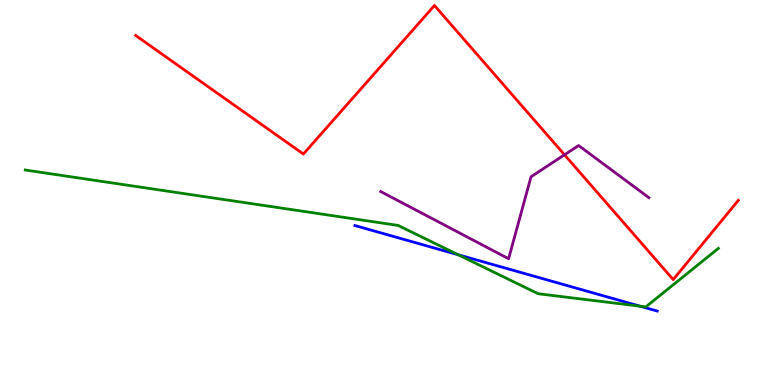[{'lines': ['blue', 'red'], 'intersections': []}, {'lines': ['green', 'red'], 'intersections': []}, {'lines': ['purple', 'red'], 'intersections': [{'x': 7.28, 'y': 5.98}]}, {'lines': ['blue', 'green'], 'intersections': [{'x': 5.91, 'y': 3.38}, {'x': 8.26, 'y': 2.05}]}, {'lines': ['blue', 'purple'], 'intersections': []}, {'lines': ['green', 'purple'], 'intersections': []}]